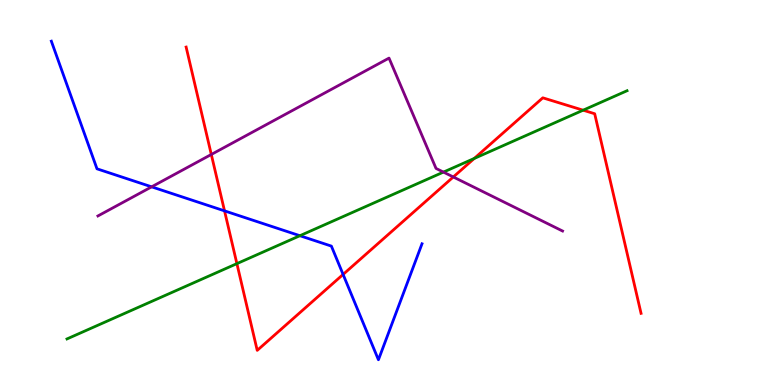[{'lines': ['blue', 'red'], 'intersections': [{'x': 2.9, 'y': 4.52}, {'x': 4.43, 'y': 2.87}]}, {'lines': ['green', 'red'], 'intersections': [{'x': 3.06, 'y': 3.15}, {'x': 6.12, 'y': 5.88}, {'x': 7.52, 'y': 7.14}]}, {'lines': ['purple', 'red'], 'intersections': [{'x': 2.73, 'y': 5.99}, {'x': 5.85, 'y': 5.4}]}, {'lines': ['blue', 'green'], 'intersections': [{'x': 3.87, 'y': 3.88}]}, {'lines': ['blue', 'purple'], 'intersections': [{'x': 1.96, 'y': 5.15}]}, {'lines': ['green', 'purple'], 'intersections': [{'x': 5.72, 'y': 5.53}]}]